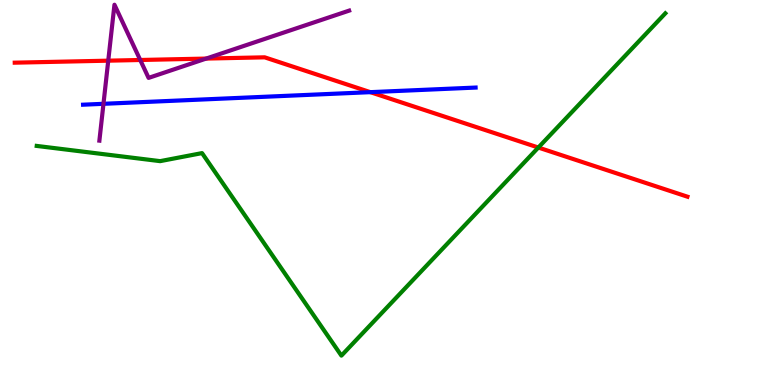[{'lines': ['blue', 'red'], 'intersections': [{'x': 4.78, 'y': 7.61}]}, {'lines': ['green', 'red'], 'intersections': [{'x': 6.95, 'y': 6.17}]}, {'lines': ['purple', 'red'], 'intersections': [{'x': 1.4, 'y': 8.42}, {'x': 1.81, 'y': 8.44}, {'x': 2.66, 'y': 8.48}]}, {'lines': ['blue', 'green'], 'intersections': []}, {'lines': ['blue', 'purple'], 'intersections': [{'x': 1.34, 'y': 7.3}]}, {'lines': ['green', 'purple'], 'intersections': []}]